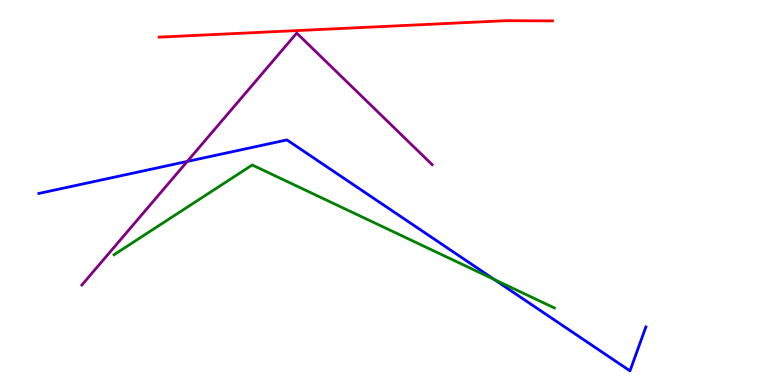[{'lines': ['blue', 'red'], 'intersections': []}, {'lines': ['green', 'red'], 'intersections': []}, {'lines': ['purple', 'red'], 'intersections': []}, {'lines': ['blue', 'green'], 'intersections': [{'x': 6.38, 'y': 2.74}]}, {'lines': ['blue', 'purple'], 'intersections': [{'x': 2.42, 'y': 5.81}]}, {'lines': ['green', 'purple'], 'intersections': []}]